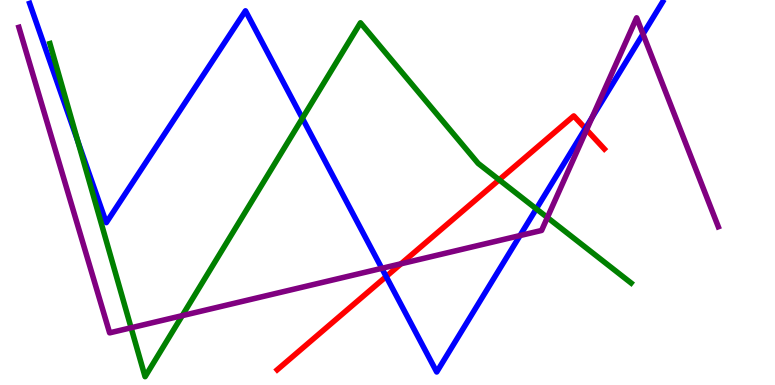[{'lines': ['blue', 'red'], 'intersections': [{'x': 4.98, 'y': 2.82}, {'x': 7.55, 'y': 6.66}]}, {'lines': ['green', 'red'], 'intersections': [{'x': 6.44, 'y': 5.33}]}, {'lines': ['purple', 'red'], 'intersections': [{'x': 5.18, 'y': 3.15}, {'x': 7.57, 'y': 6.63}]}, {'lines': ['blue', 'green'], 'intersections': [{'x': 1.0, 'y': 6.33}, {'x': 3.9, 'y': 6.93}, {'x': 6.92, 'y': 4.57}]}, {'lines': ['blue', 'purple'], 'intersections': [{'x': 4.93, 'y': 3.03}, {'x': 6.71, 'y': 3.88}, {'x': 7.64, 'y': 6.95}, {'x': 8.3, 'y': 9.12}]}, {'lines': ['green', 'purple'], 'intersections': [{'x': 1.69, 'y': 1.49}, {'x': 2.35, 'y': 1.8}, {'x': 7.06, 'y': 4.35}]}]